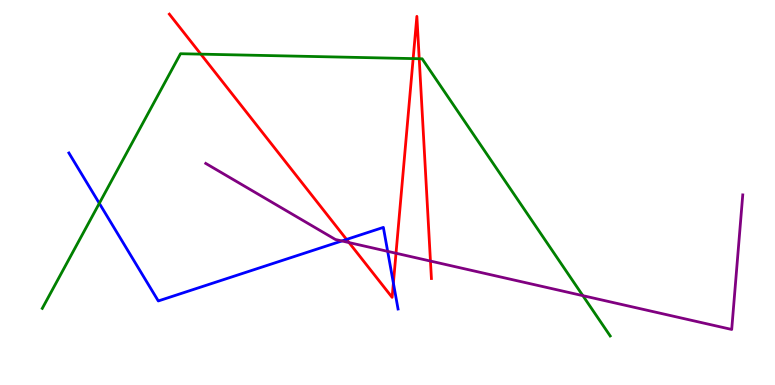[{'lines': ['blue', 'red'], 'intersections': [{'x': 4.47, 'y': 3.78}, {'x': 5.08, 'y': 2.65}]}, {'lines': ['green', 'red'], 'intersections': [{'x': 2.59, 'y': 8.59}, {'x': 5.33, 'y': 8.48}, {'x': 5.41, 'y': 8.47}]}, {'lines': ['purple', 'red'], 'intersections': [{'x': 4.5, 'y': 3.7}, {'x': 5.11, 'y': 3.42}, {'x': 5.55, 'y': 3.22}]}, {'lines': ['blue', 'green'], 'intersections': [{'x': 1.28, 'y': 4.72}]}, {'lines': ['blue', 'purple'], 'intersections': [{'x': 4.41, 'y': 3.74}, {'x': 5.0, 'y': 3.47}]}, {'lines': ['green', 'purple'], 'intersections': [{'x': 7.52, 'y': 2.32}]}]